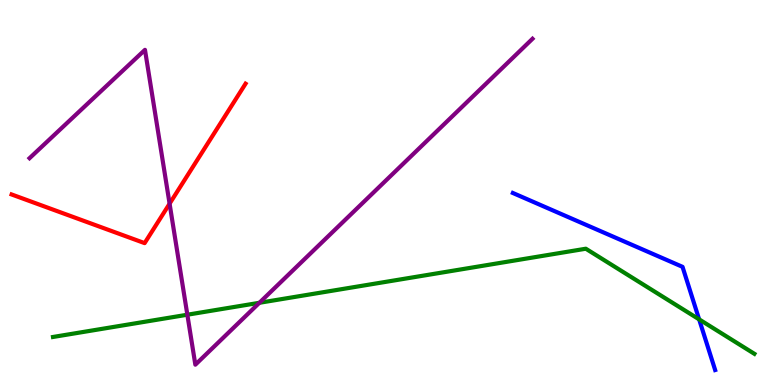[{'lines': ['blue', 'red'], 'intersections': []}, {'lines': ['green', 'red'], 'intersections': []}, {'lines': ['purple', 'red'], 'intersections': [{'x': 2.19, 'y': 4.71}]}, {'lines': ['blue', 'green'], 'intersections': [{'x': 9.02, 'y': 1.7}]}, {'lines': ['blue', 'purple'], 'intersections': []}, {'lines': ['green', 'purple'], 'intersections': [{'x': 2.42, 'y': 1.83}, {'x': 3.35, 'y': 2.14}]}]